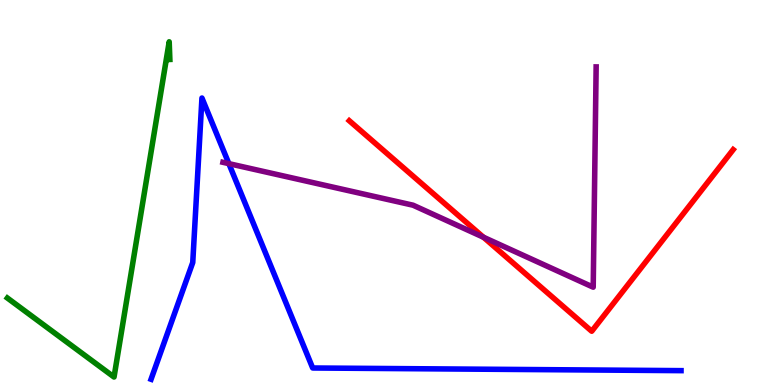[{'lines': ['blue', 'red'], 'intersections': []}, {'lines': ['green', 'red'], 'intersections': []}, {'lines': ['purple', 'red'], 'intersections': [{'x': 6.24, 'y': 3.84}]}, {'lines': ['blue', 'green'], 'intersections': []}, {'lines': ['blue', 'purple'], 'intersections': [{'x': 2.95, 'y': 5.75}]}, {'lines': ['green', 'purple'], 'intersections': []}]